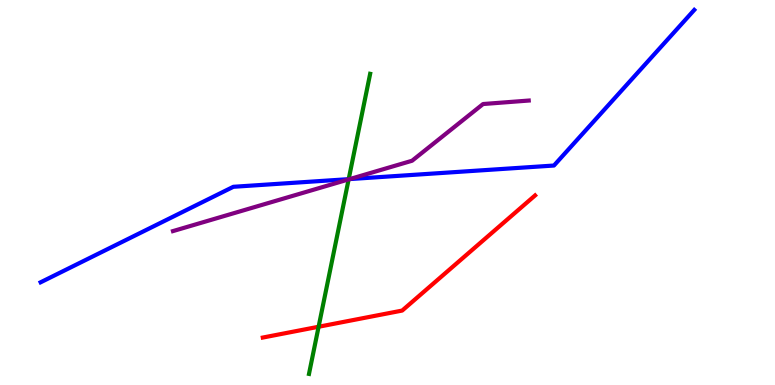[{'lines': ['blue', 'red'], 'intersections': []}, {'lines': ['green', 'red'], 'intersections': [{'x': 4.11, 'y': 1.51}]}, {'lines': ['purple', 'red'], 'intersections': []}, {'lines': ['blue', 'green'], 'intersections': [{'x': 4.5, 'y': 5.35}]}, {'lines': ['blue', 'purple'], 'intersections': [{'x': 4.51, 'y': 5.35}]}, {'lines': ['green', 'purple'], 'intersections': [{'x': 4.5, 'y': 5.34}]}]